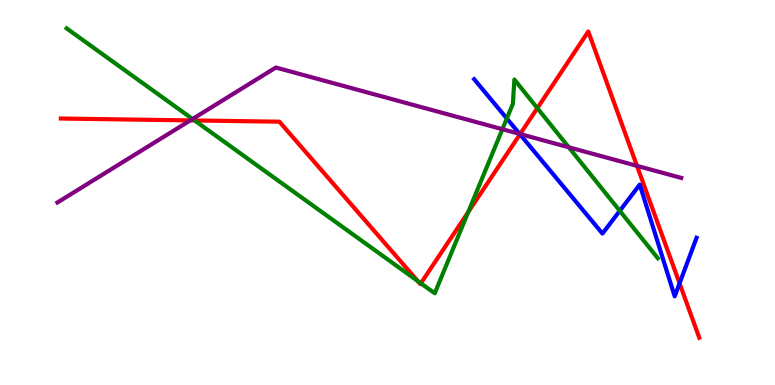[{'lines': ['blue', 'red'], 'intersections': [{'x': 6.71, 'y': 6.51}, {'x': 8.77, 'y': 2.64}]}, {'lines': ['green', 'red'], 'intersections': [{'x': 2.51, 'y': 6.87}, {'x': 5.39, 'y': 2.7}, {'x': 5.43, 'y': 2.64}, {'x': 6.04, 'y': 4.49}, {'x': 6.93, 'y': 7.19}]}, {'lines': ['purple', 'red'], 'intersections': [{'x': 2.46, 'y': 6.87}, {'x': 6.71, 'y': 6.52}, {'x': 8.22, 'y': 5.69}]}, {'lines': ['blue', 'green'], 'intersections': [{'x': 6.54, 'y': 6.92}, {'x': 8.0, 'y': 4.52}]}, {'lines': ['blue', 'purple'], 'intersections': [{'x': 6.7, 'y': 6.52}]}, {'lines': ['green', 'purple'], 'intersections': [{'x': 2.48, 'y': 6.91}, {'x': 6.48, 'y': 6.64}, {'x': 7.34, 'y': 6.17}]}]